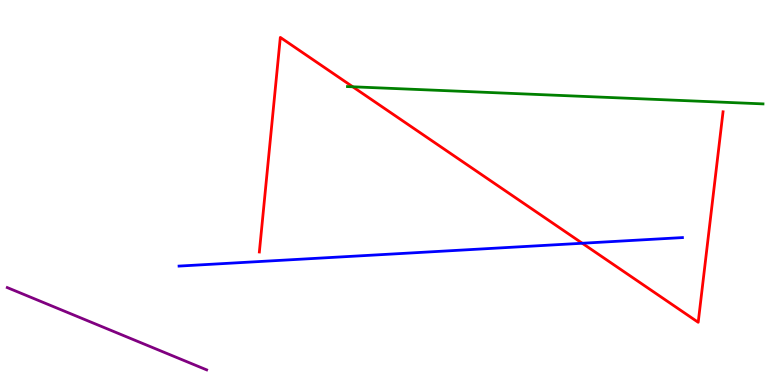[{'lines': ['blue', 'red'], 'intersections': [{'x': 7.51, 'y': 3.68}]}, {'lines': ['green', 'red'], 'intersections': [{'x': 4.55, 'y': 7.75}]}, {'lines': ['purple', 'red'], 'intersections': []}, {'lines': ['blue', 'green'], 'intersections': []}, {'lines': ['blue', 'purple'], 'intersections': []}, {'lines': ['green', 'purple'], 'intersections': []}]